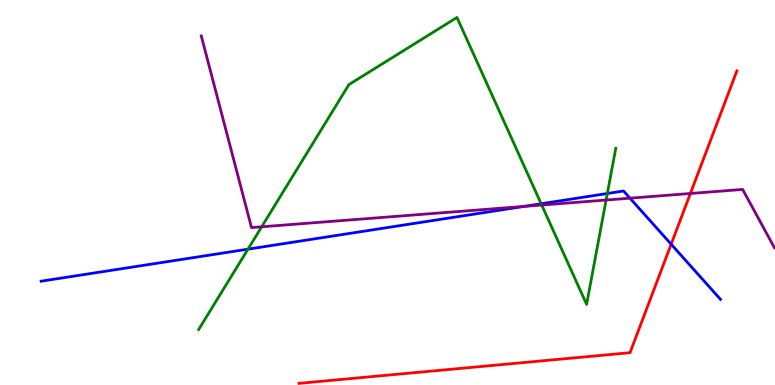[{'lines': ['blue', 'red'], 'intersections': [{'x': 8.66, 'y': 3.66}]}, {'lines': ['green', 'red'], 'intersections': []}, {'lines': ['purple', 'red'], 'intersections': [{'x': 8.91, 'y': 4.97}]}, {'lines': ['blue', 'green'], 'intersections': [{'x': 3.2, 'y': 3.53}, {'x': 6.98, 'y': 4.71}, {'x': 7.84, 'y': 4.97}]}, {'lines': ['blue', 'purple'], 'intersections': [{'x': 6.76, 'y': 4.64}, {'x': 8.13, 'y': 4.85}]}, {'lines': ['green', 'purple'], 'intersections': [{'x': 3.38, 'y': 4.11}, {'x': 6.99, 'y': 4.67}, {'x': 7.82, 'y': 4.8}]}]